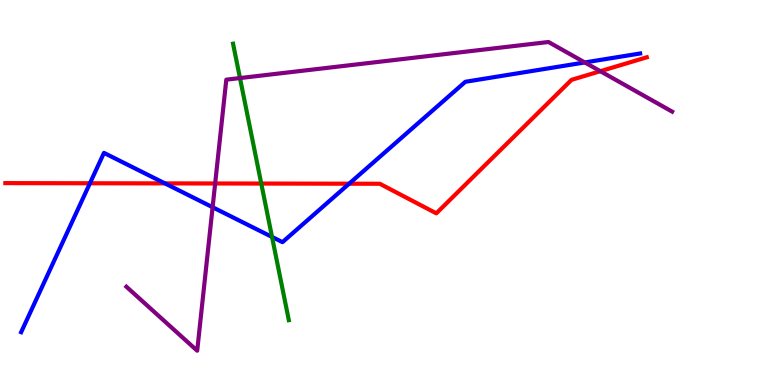[{'lines': ['blue', 'red'], 'intersections': [{'x': 1.16, 'y': 5.24}, {'x': 2.13, 'y': 5.24}, {'x': 4.5, 'y': 5.23}]}, {'lines': ['green', 'red'], 'intersections': [{'x': 3.37, 'y': 5.23}]}, {'lines': ['purple', 'red'], 'intersections': [{'x': 2.78, 'y': 5.23}, {'x': 7.75, 'y': 8.15}]}, {'lines': ['blue', 'green'], 'intersections': [{'x': 3.51, 'y': 3.85}]}, {'lines': ['blue', 'purple'], 'intersections': [{'x': 2.74, 'y': 4.62}, {'x': 7.55, 'y': 8.38}]}, {'lines': ['green', 'purple'], 'intersections': [{'x': 3.1, 'y': 7.97}]}]